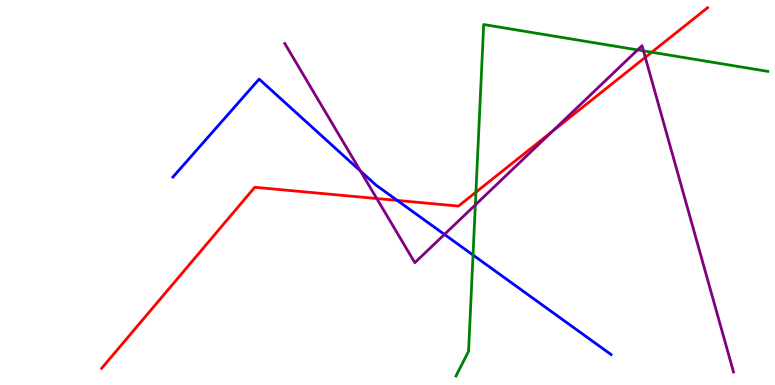[{'lines': ['blue', 'red'], 'intersections': [{'x': 5.13, 'y': 4.79}]}, {'lines': ['green', 'red'], 'intersections': [{'x': 6.14, 'y': 5.01}, {'x': 8.41, 'y': 8.64}]}, {'lines': ['purple', 'red'], 'intersections': [{'x': 4.86, 'y': 4.84}, {'x': 7.13, 'y': 6.59}, {'x': 8.33, 'y': 8.51}]}, {'lines': ['blue', 'green'], 'intersections': [{'x': 6.1, 'y': 3.38}]}, {'lines': ['blue', 'purple'], 'intersections': [{'x': 4.65, 'y': 5.56}, {'x': 5.73, 'y': 3.91}]}, {'lines': ['green', 'purple'], 'intersections': [{'x': 6.13, 'y': 4.68}, {'x': 8.23, 'y': 8.7}, {'x': 8.3, 'y': 8.68}]}]